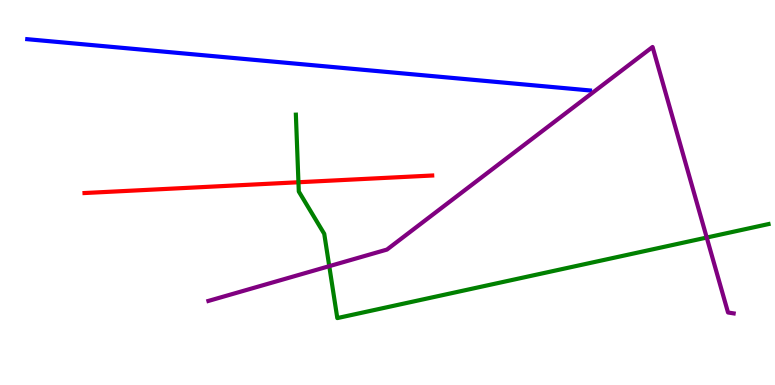[{'lines': ['blue', 'red'], 'intersections': []}, {'lines': ['green', 'red'], 'intersections': [{'x': 3.85, 'y': 5.27}]}, {'lines': ['purple', 'red'], 'intersections': []}, {'lines': ['blue', 'green'], 'intersections': []}, {'lines': ['blue', 'purple'], 'intersections': []}, {'lines': ['green', 'purple'], 'intersections': [{'x': 4.25, 'y': 3.09}, {'x': 9.12, 'y': 3.83}]}]